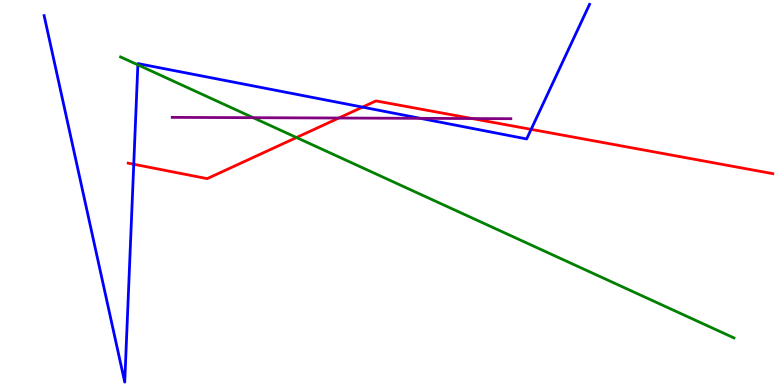[{'lines': ['blue', 'red'], 'intersections': [{'x': 1.73, 'y': 5.73}, {'x': 4.68, 'y': 7.22}, {'x': 6.85, 'y': 6.64}]}, {'lines': ['green', 'red'], 'intersections': [{'x': 3.83, 'y': 6.43}]}, {'lines': ['purple', 'red'], 'intersections': [{'x': 4.37, 'y': 6.93}, {'x': 6.09, 'y': 6.92}]}, {'lines': ['blue', 'green'], 'intersections': [{'x': 1.78, 'y': 8.32}]}, {'lines': ['blue', 'purple'], 'intersections': [{'x': 5.42, 'y': 6.93}]}, {'lines': ['green', 'purple'], 'intersections': [{'x': 3.27, 'y': 6.94}]}]